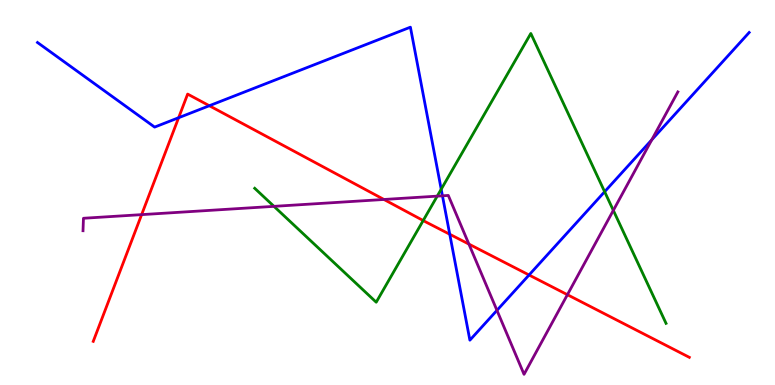[{'lines': ['blue', 'red'], 'intersections': [{'x': 2.3, 'y': 6.94}, {'x': 2.7, 'y': 7.25}, {'x': 5.8, 'y': 3.92}, {'x': 6.83, 'y': 2.86}]}, {'lines': ['green', 'red'], 'intersections': [{'x': 5.46, 'y': 4.27}]}, {'lines': ['purple', 'red'], 'intersections': [{'x': 1.83, 'y': 4.43}, {'x': 4.95, 'y': 4.82}, {'x': 6.05, 'y': 3.66}, {'x': 7.32, 'y': 2.35}]}, {'lines': ['blue', 'green'], 'intersections': [{'x': 5.69, 'y': 5.08}, {'x': 7.8, 'y': 5.02}]}, {'lines': ['blue', 'purple'], 'intersections': [{'x': 5.71, 'y': 4.91}, {'x': 6.41, 'y': 1.94}, {'x': 8.41, 'y': 6.37}]}, {'lines': ['green', 'purple'], 'intersections': [{'x': 3.54, 'y': 4.64}, {'x': 5.64, 'y': 4.91}, {'x': 7.91, 'y': 4.54}]}]